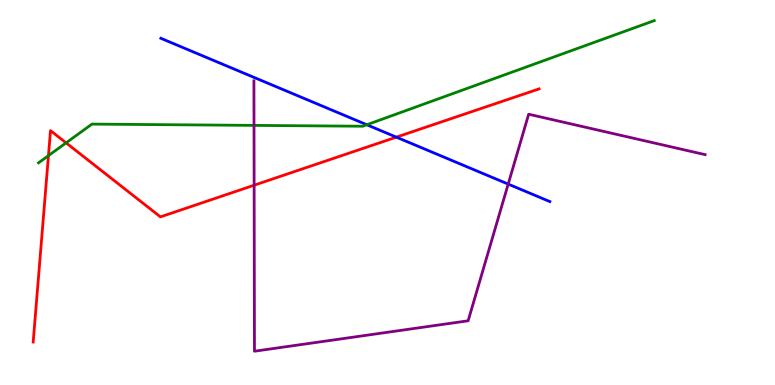[{'lines': ['blue', 'red'], 'intersections': [{'x': 5.11, 'y': 6.44}]}, {'lines': ['green', 'red'], 'intersections': [{'x': 0.625, 'y': 5.96}, {'x': 0.853, 'y': 6.29}]}, {'lines': ['purple', 'red'], 'intersections': [{'x': 3.28, 'y': 5.19}]}, {'lines': ['blue', 'green'], 'intersections': [{'x': 4.73, 'y': 6.76}]}, {'lines': ['blue', 'purple'], 'intersections': [{'x': 6.56, 'y': 5.22}]}, {'lines': ['green', 'purple'], 'intersections': [{'x': 3.28, 'y': 6.74}]}]